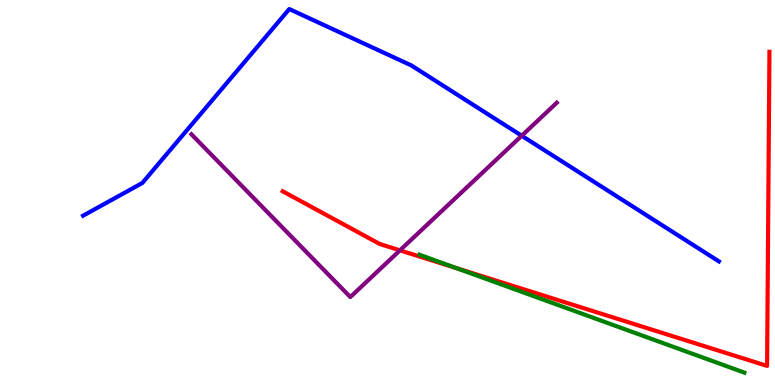[{'lines': ['blue', 'red'], 'intersections': []}, {'lines': ['green', 'red'], 'intersections': [{'x': 5.89, 'y': 3.04}]}, {'lines': ['purple', 'red'], 'intersections': [{'x': 5.16, 'y': 3.5}]}, {'lines': ['blue', 'green'], 'intersections': []}, {'lines': ['blue', 'purple'], 'intersections': [{'x': 6.73, 'y': 6.47}]}, {'lines': ['green', 'purple'], 'intersections': []}]